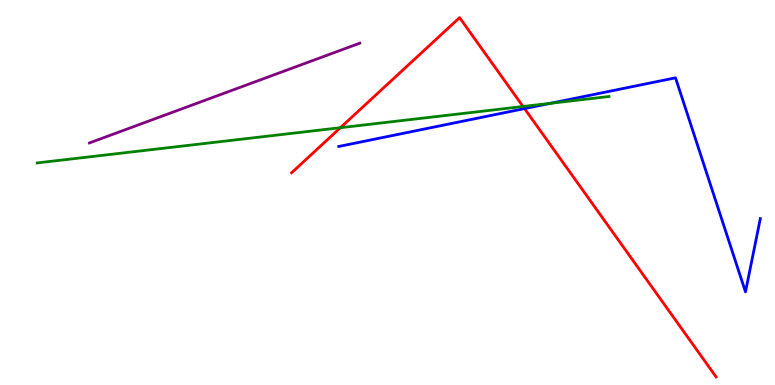[{'lines': ['blue', 'red'], 'intersections': [{'x': 6.77, 'y': 7.18}]}, {'lines': ['green', 'red'], 'intersections': [{'x': 4.39, 'y': 6.68}, {'x': 6.75, 'y': 7.23}]}, {'lines': ['purple', 'red'], 'intersections': []}, {'lines': ['blue', 'green'], 'intersections': [{'x': 7.1, 'y': 7.32}]}, {'lines': ['blue', 'purple'], 'intersections': []}, {'lines': ['green', 'purple'], 'intersections': []}]